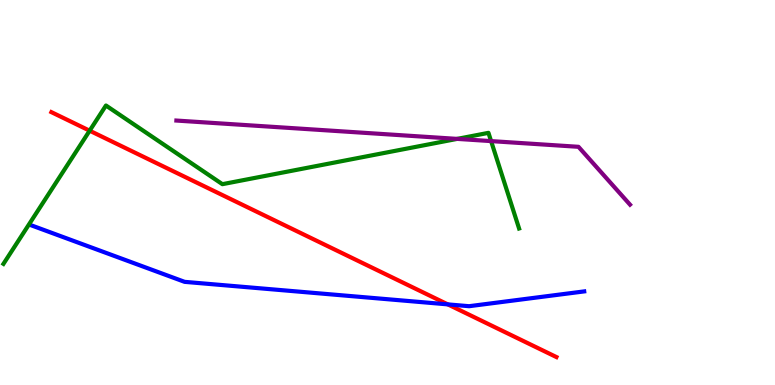[{'lines': ['blue', 'red'], 'intersections': [{'x': 5.78, 'y': 2.09}]}, {'lines': ['green', 'red'], 'intersections': [{'x': 1.16, 'y': 6.61}]}, {'lines': ['purple', 'red'], 'intersections': []}, {'lines': ['blue', 'green'], 'intersections': []}, {'lines': ['blue', 'purple'], 'intersections': []}, {'lines': ['green', 'purple'], 'intersections': [{'x': 5.9, 'y': 6.39}, {'x': 6.34, 'y': 6.34}]}]